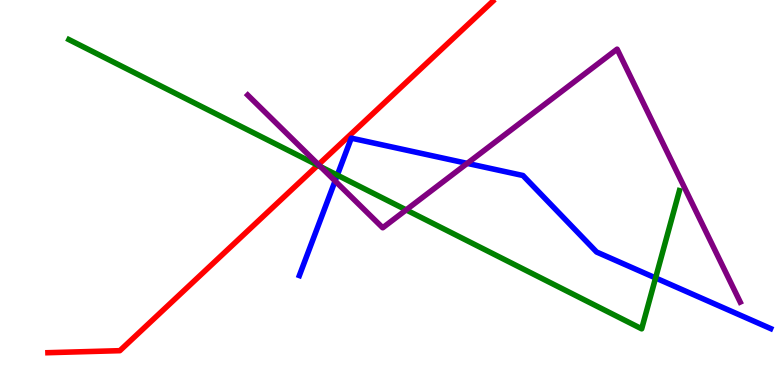[{'lines': ['blue', 'red'], 'intersections': []}, {'lines': ['green', 'red'], 'intersections': [{'x': 4.1, 'y': 5.71}]}, {'lines': ['purple', 'red'], 'intersections': [{'x': 4.11, 'y': 5.72}]}, {'lines': ['blue', 'green'], 'intersections': [{'x': 4.35, 'y': 5.45}, {'x': 8.46, 'y': 2.78}]}, {'lines': ['blue', 'purple'], 'intersections': [{'x': 4.32, 'y': 5.3}, {'x': 6.03, 'y': 5.76}]}, {'lines': ['green', 'purple'], 'intersections': [{'x': 4.14, 'y': 5.67}, {'x': 5.24, 'y': 4.55}]}]